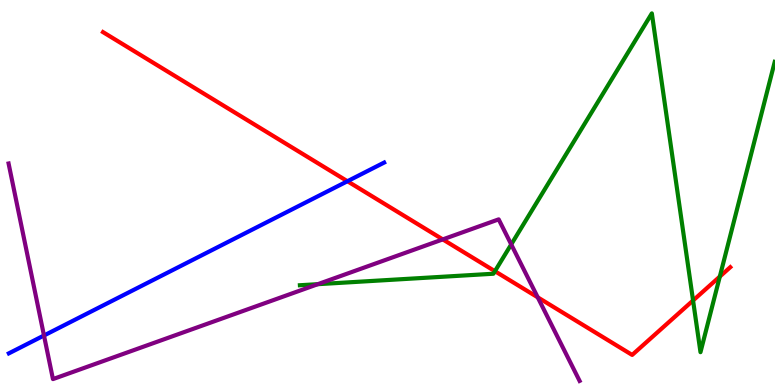[{'lines': ['blue', 'red'], 'intersections': [{'x': 4.48, 'y': 5.29}]}, {'lines': ['green', 'red'], 'intersections': [{'x': 6.39, 'y': 2.96}, {'x': 8.94, 'y': 2.2}, {'x': 9.29, 'y': 2.82}]}, {'lines': ['purple', 'red'], 'intersections': [{'x': 5.71, 'y': 3.78}, {'x': 6.94, 'y': 2.28}]}, {'lines': ['blue', 'green'], 'intersections': []}, {'lines': ['blue', 'purple'], 'intersections': [{'x': 0.567, 'y': 1.29}]}, {'lines': ['green', 'purple'], 'intersections': [{'x': 4.1, 'y': 2.62}, {'x': 6.6, 'y': 3.65}]}]